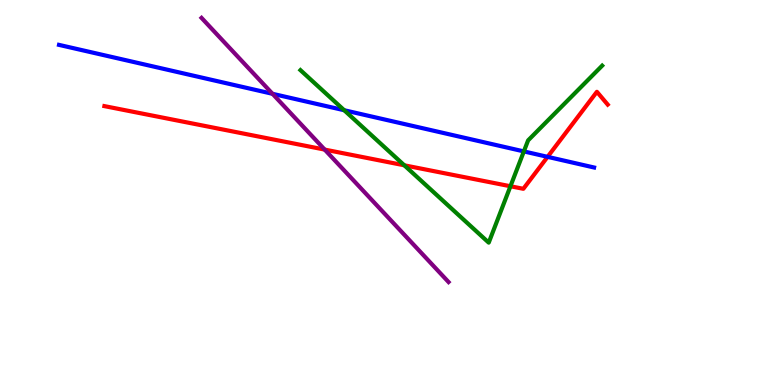[{'lines': ['blue', 'red'], 'intersections': [{'x': 7.07, 'y': 5.93}]}, {'lines': ['green', 'red'], 'intersections': [{'x': 5.22, 'y': 5.71}, {'x': 6.59, 'y': 5.16}]}, {'lines': ['purple', 'red'], 'intersections': [{'x': 4.19, 'y': 6.11}]}, {'lines': ['blue', 'green'], 'intersections': [{'x': 4.44, 'y': 7.14}, {'x': 6.76, 'y': 6.07}]}, {'lines': ['blue', 'purple'], 'intersections': [{'x': 3.52, 'y': 7.56}]}, {'lines': ['green', 'purple'], 'intersections': []}]